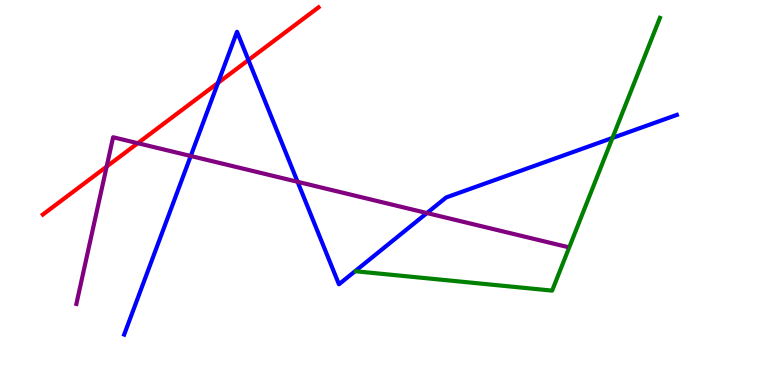[{'lines': ['blue', 'red'], 'intersections': [{'x': 2.81, 'y': 7.85}, {'x': 3.21, 'y': 8.44}]}, {'lines': ['green', 'red'], 'intersections': []}, {'lines': ['purple', 'red'], 'intersections': [{'x': 1.38, 'y': 5.67}, {'x': 1.78, 'y': 6.28}]}, {'lines': ['blue', 'green'], 'intersections': [{'x': 7.9, 'y': 6.42}]}, {'lines': ['blue', 'purple'], 'intersections': [{'x': 2.46, 'y': 5.95}, {'x': 3.84, 'y': 5.28}, {'x': 5.51, 'y': 4.47}]}, {'lines': ['green', 'purple'], 'intersections': []}]